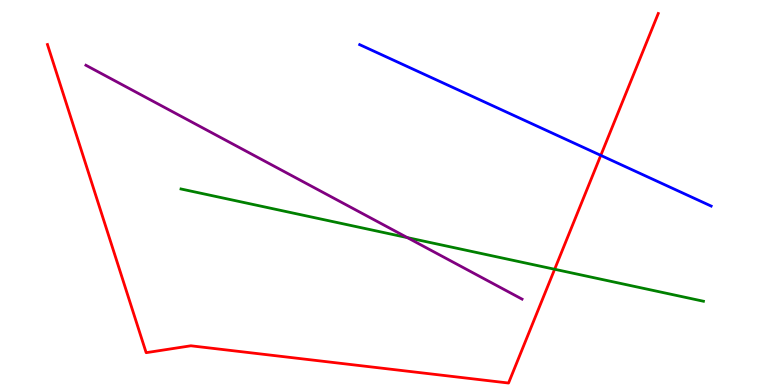[{'lines': ['blue', 'red'], 'intersections': [{'x': 7.75, 'y': 5.96}]}, {'lines': ['green', 'red'], 'intersections': [{'x': 7.16, 'y': 3.01}]}, {'lines': ['purple', 'red'], 'intersections': []}, {'lines': ['blue', 'green'], 'intersections': []}, {'lines': ['blue', 'purple'], 'intersections': []}, {'lines': ['green', 'purple'], 'intersections': [{'x': 5.26, 'y': 3.83}]}]